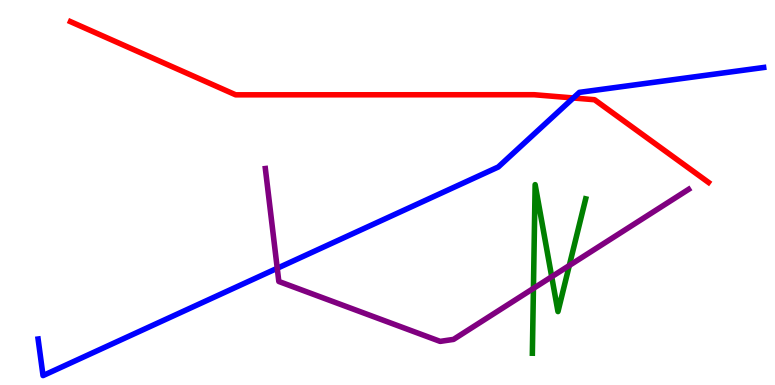[{'lines': ['blue', 'red'], 'intersections': [{'x': 7.4, 'y': 7.46}]}, {'lines': ['green', 'red'], 'intersections': []}, {'lines': ['purple', 'red'], 'intersections': []}, {'lines': ['blue', 'green'], 'intersections': []}, {'lines': ['blue', 'purple'], 'intersections': [{'x': 3.58, 'y': 3.03}]}, {'lines': ['green', 'purple'], 'intersections': [{'x': 6.88, 'y': 2.51}, {'x': 7.12, 'y': 2.81}, {'x': 7.35, 'y': 3.1}]}]